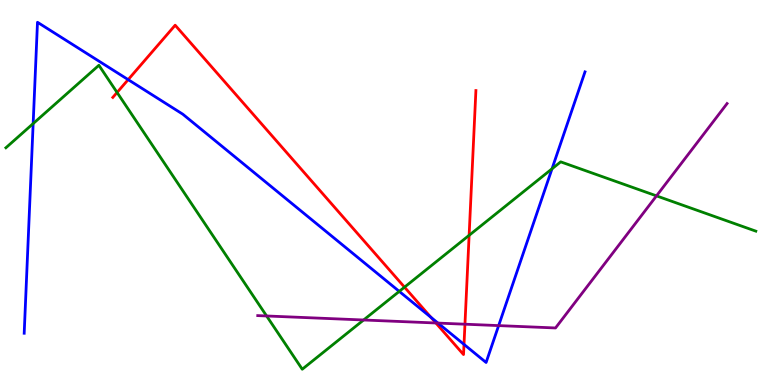[{'lines': ['blue', 'red'], 'intersections': [{'x': 1.65, 'y': 7.93}, {'x': 5.56, 'y': 1.76}, {'x': 5.99, 'y': 1.05}]}, {'lines': ['green', 'red'], 'intersections': [{'x': 1.51, 'y': 7.6}, {'x': 5.22, 'y': 2.54}, {'x': 6.05, 'y': 3.89}]}, {'lines': ['purple', 'red'], 'intersections': [{'x': 5.62, 'y': 1.61}, {'x': 6.0, 'y': 1.58}]}, {'lines': ['blue', 'green'], 'intersections': [{'x': 0.428, 'y': 6.79}, {'x': 5.15, 'y': 2.43}, {'x': 7.12, 'y': 5.62}]}, {'lines': ['blue', 'purple'], 'intersections': [{'x': 5.65, 'y': 1.61}, {'x': 6.43, 'y': 1.54}]}, {'lines': ['green', 'purple'], 'intersections': [{'x': 3.44, 'y': 1.79}, {'x': 4.69, 'y': 1.69}, {'x': 8.47, 'y': 4.91}]}]